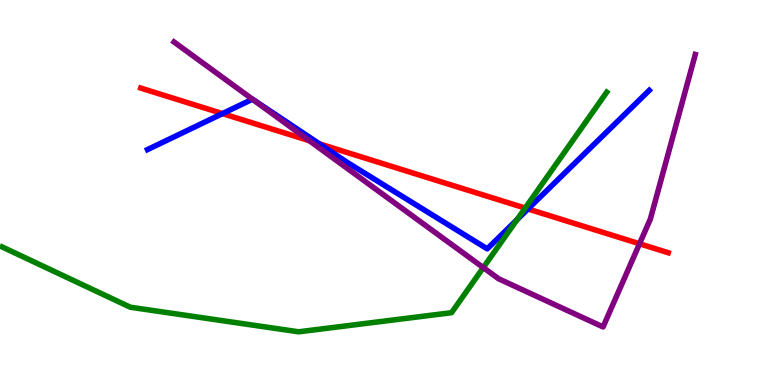[{'lines': ['blue', 'red'], 'intersections': [{'x': 2.87, 'y': 7.05}, {'x': 4.12, 'y': 6.26}, {'x': 6.81, 'y': 4.57}]}, {'lines': ['green', 'red'], 'intersections': [{'x': 6.78, 'y': 4.6}]}, {'lines': ['purple', 'red'], 'intersections': [{'x': 3.99, 'y': 6.35}, {'x': 8.25, 'y': 3.67}]}, {'lines': ['blue', 'green'], 'intersections': [{'x': 6.67, 'y': 4.29}]}, {'lines': ['blue', 'purple'], 'intersections': [{'x': 3.26, 'y': 7.42}]}, {'lines': ['green', 'purple'], 'intersections': [{'x': 6.24, 'y': 3.05}]}]